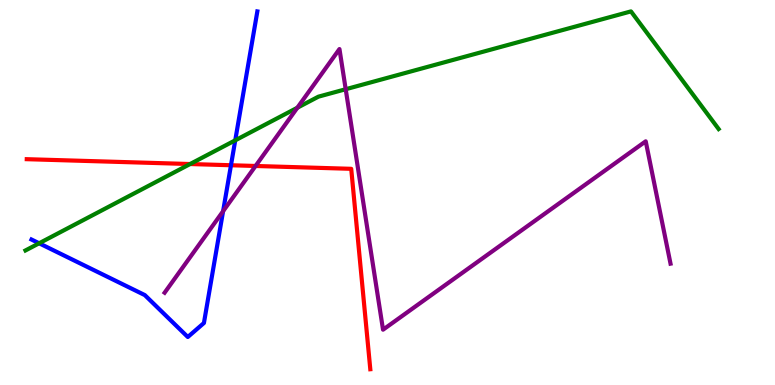[{'lines': ['blue', 'red'], 'intersections': [{'x': 2.98, 'y': 5.71}]}, {'lines': ['green', 'red'], 'intersections': [{'x': 2.45, 'y': 5.74}]}, {'lines': ['purple', 'red'], 'intersections': [{'x': 3.3, 'y': 5.69}]}, {'lines': ['blue', 'green'], 'intersections': [{'x': 0.505, 'y': 3.68}, {'x': 3.04, 'y': 6.36}]}, {'lines': ['blue', 'purple'], 'intersections': [{'x': 2.88, 'y': 4.51}]}, {'lines': ['green', 'purple'], 'intersections': [{'x': 3.84, 'y': 7.2}, {'x': 4.46, 'y': 7.68}]}]